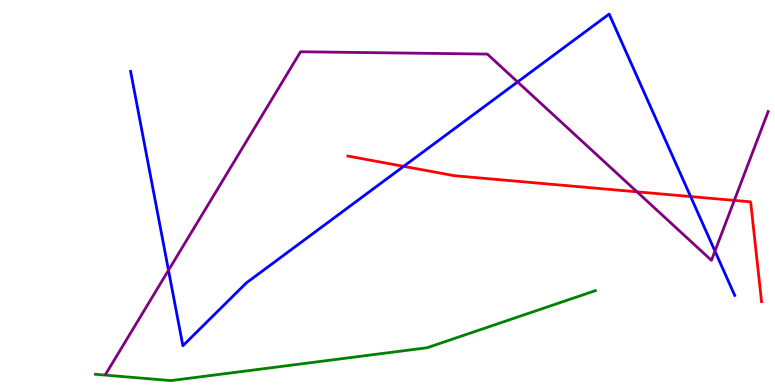[{'lines': ['blue', 'red'], 'intersections': [{'x': 5.21, 'y': 5.68}, {'x': 8.91, 'y': 4.89}]}, {'lines': ['green', 'red'], 'intersections': []}, {'lines': ['purple', 'red'], 'intersections': [{'x': 8.22, 'y': 5.02}, {'x': 9.47, 'y': 4.79}]}, {'lines': ['blue', 'green'], 'intersections': []}, {'lines': ['blue', 'purple'], 'intersections': [{'x': 2.17, 'y': 2.98}, {'x': 6.68, 'y': 7.87}, {'x': 9.23, 'y': 3.48}]}, {'lines': ['green', 'purple'], 'intersections': []}]